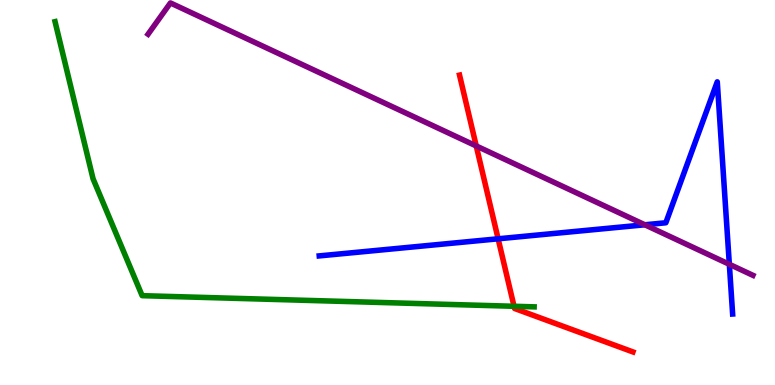[{'lines': ['blue', 'red'], 'intersections': [{'x': 6.43, 'y': 3.8}]}, {'lines': ['green', 'red'], 'intersections': [{'x': 6.63, 'y': 2.04}]}, {'lines': ['purple', 'red'], 'intersections': [{'x': 6.14, 'y': 6.21}]}, {'lines': ['blue', 'green'], 'intersections': []}, {'lines': ['blue', 'purple'], 'intersections': [{'x': 8.32, 'y': 4.16}, {'x': 9.41, 'y': 3.14}]}, {'lines': ['green', 'purple'], 'intersections': []}]